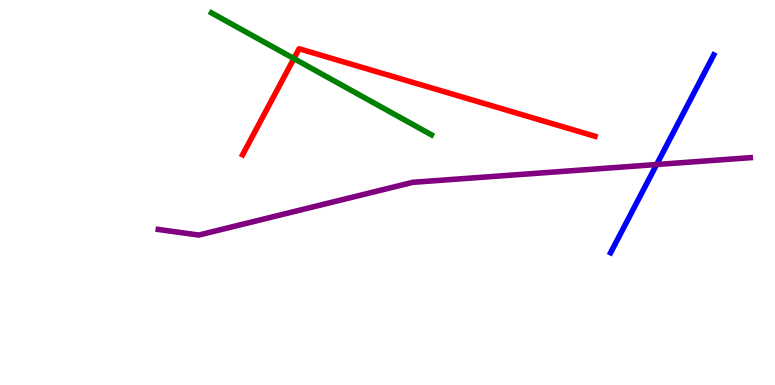[{'lines': ['blue', 'red'], 'intersections': []}, {'lines': ['green', 'red'], 'intersections': [{'x': 3.79, 'y': 8.48}]}, {'lines': ['purple', 'red'], 'intersections': []}, {'lines': ['blue', 'green'], 'intersections': []}, {'lines': ['blue', 'purple'], 'intersections': [{'x': 8.47, 'y': 5.73}]}, {'lines': ['green', 'purple'], 'intersections': []}]